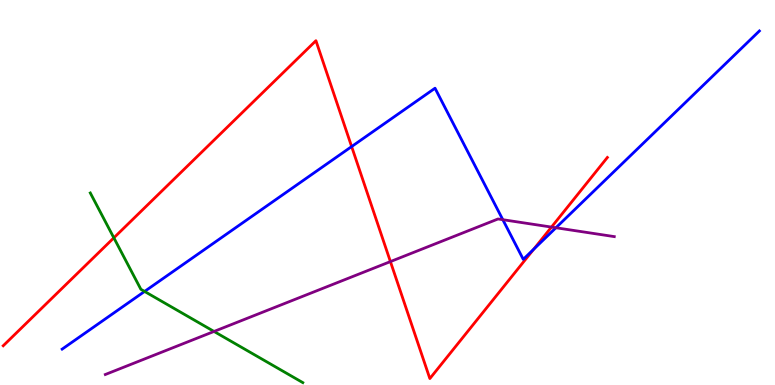[{'lines': ['blue', 'red'], 'intersections': [{'x': 4.54, 'y': 6.19}, {'x': 6.89, 'y': 3.52}]}, {'lines': ['green', 'red'], 'intersections': [{'x': 1.47, 'y': 3.82}]}, {'lines': ['purple', 'red'], 'intersections': [{'x': 5.04, 'y': 3.21}, {'x': 7.12, 'y': 4.1}]}, {'lines': ['blue', 'green'], 'intersections': [{'x': 1.87, 'y': 2.43}]}, {'lines': ['blue', 'purple'], 'intersections': [{'x': 6.49, 'y': 4.29}, {'x': 7.17, 'y': 4.08}]}, {'lines': ['green', 'purple'], 'intersections': [{'x': 2.76, 'y': 1.39}]}]